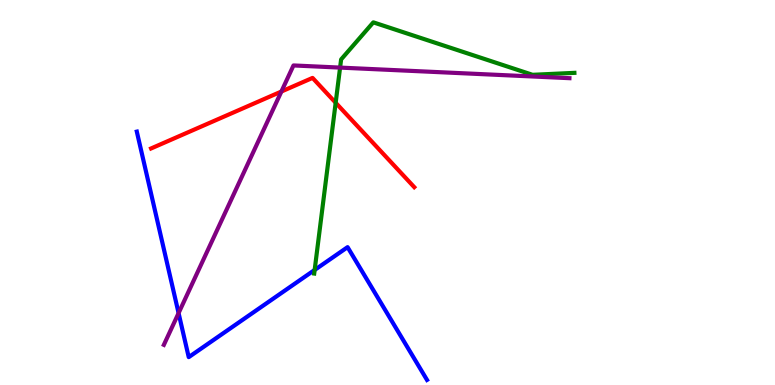[{'lines': ['blue', 'red'], 'intersections': []}, {'lines': ['green', 'red'], 'intersections': [{'x': 4.33, 'y': 7.33}]}, {'lines': ['purple', 'red'], 'intersections': [{'x': 3.63, 'y': 7.62}]}, {'lines': ['blue', 'green'], 'intersections': [{'x': 4.06, 'y': 2.99}]}, {'lines': ['blue', 'purple'], 'intersections': [{'x': 2.3, 'y': 1.87}]}, {'lines': ['green', 'purple'], 'intersections': [{'x': 4.39, 'y': 8.24}]}]